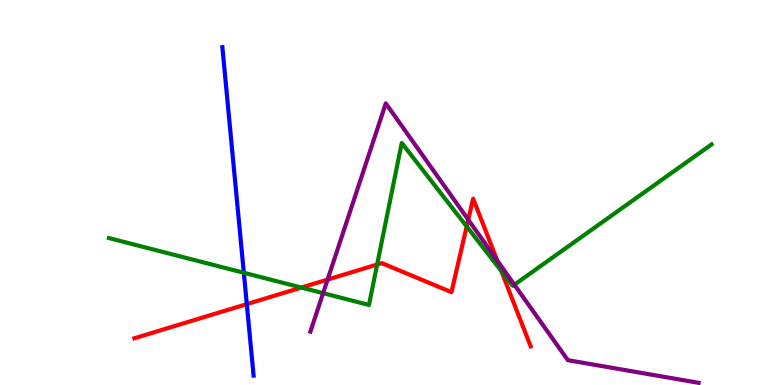[{'lines': ['blue', 'red'], 'intersections': [{'x': 3.18, 'y': 2.1}]}, {'lines': ['green', 'red'], 'intersections': [{'x': 3.89, 'y': 2.53}, {'x': 4.87, 'y': 3.13}, {'x': 6.02, 'y': 4.12}, {'x': 6.47, 'y': 2.96}]}, {'lines': ['purple', 'red'], 'intersections': [{'x': 4.23, 'y': 2.74}, {'x': 6.04, 'y': 4.29}, {'x': 6.42, 'y': 3.23}]}, {'lines': ['blue', 'green'], 'intersections': [{'x': 3.15, 'y': 2.92}]}, {'lines': ['blue', 'purple'], 'intersections': []}, {'lines': ['green', 'purple'], 'intersections': [{'x': 4.17, 'y': 2.39}, {'x': 6.64, 'y': 2.6}]}]